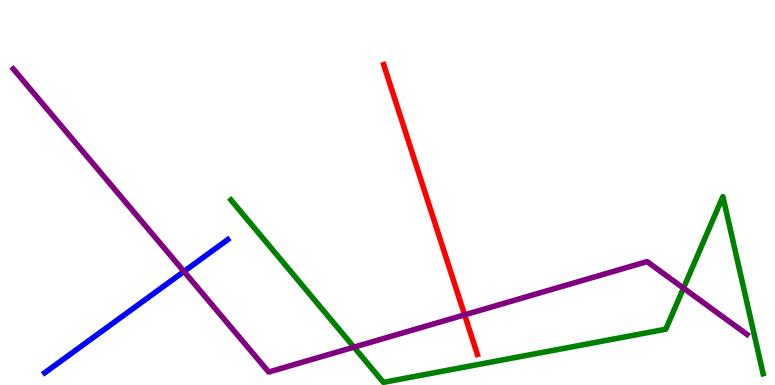[{'lines': ['blue', 'red'], 'intersections': []}, {'lines': ['green', 'red'], 'intersections': []}, {'lines': ['purple', 'red'], 'intersections': [{'x': 5.99, 'y': 1.82}]}, {'lines': ['blue', 'green'], 'intersections': []}, {'lines': ['blue', 'purple'], 'intersections': [{'x': 2.37, 'y': 2.95}]}, {'lines': ['green', 'purple'], 'intersections': [{'x': 4.57, 'y': 0.983}, {'x': 8.82, 'y': 2.52}]}]